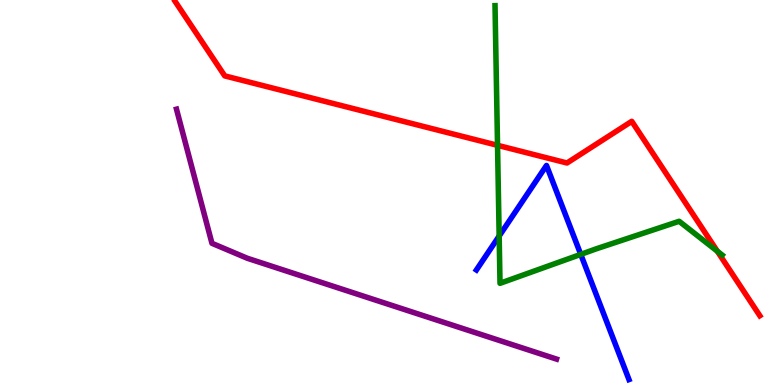[{'lines': ['blue', 'red'], 'intersections': []}, {'lines': ['green', 'red'], 'intersections': [{'x': 6.42, 'y': 6.23}, {'x': 9.26, 'y': 3.47}]}, {'lines': ['purple', 'red'], 'intersections': []}, {'lines': ['blue', 'green'], 'intersections': [{'x': 6.44, 'y': 3.87}, {'x': 7.49, 'y': 3.39}]}, {'lines': ['blue', 'purple'], 'intersections': []}, {'lines': ['green', 'purple'], 'intersections': []}]